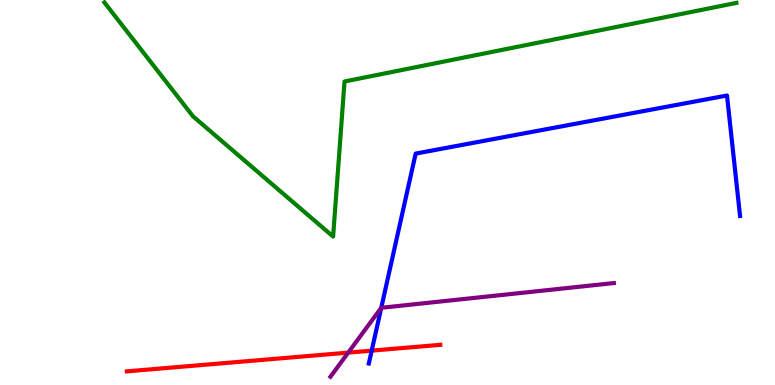[{'lines': ['blue', 'red'], 'intersections': [{'x': 4.8, 'y': 0.893}]}, {'lines': ['green', 'red'], 'intersections': []}, {'lines': ['purple', 'red'], 'intersections': [{'x': 4.49, 'y': 0.841}]}, {'lines': ['blue', 'green'], 'intersections': []}, {'lines': ['blue', 'purple'], 'intersections': [{'x': 4.92, 'y': 2.0}]}, {'lines': ['green', 'purple'], 'intersections': []}]